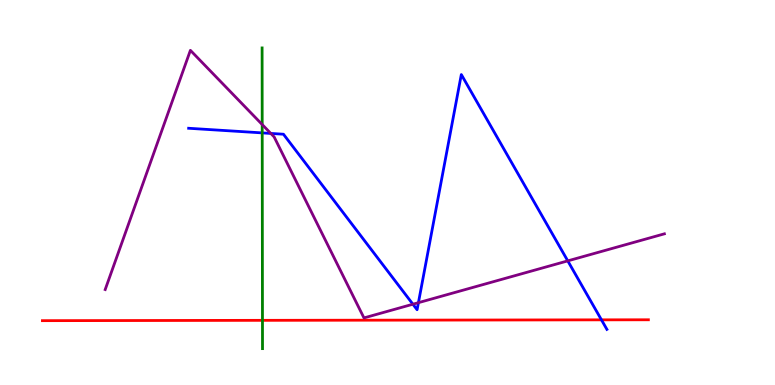[{'lines': ['blue', 'red'], 'intersections': [{'x': 7.76, 'y': 1.69}]}, {'lines': ['green', 'red'], 'intersections': [{'x': 3.39, 'y': 1.68}]}, {'lines': ['purple', 'red'], 'intersections': []}, {'lines': ['blue', 'green'], 'intersections': [{'x': 3.38, 'y': 6.55}]}, {'lines': ['blue', 'purple'], 'intersections': [{'x': 3.49, 'y': 6.53}, {'x': 5.33, 'y': 2.1}, {'x': 5.4, 'y': 2.14}, {'x': 7.33, 'y': 3.22}]}, {'lines': ['green', 'purple'], 'intersections': [{'x': 3.38, 'y': 6.76}]}]